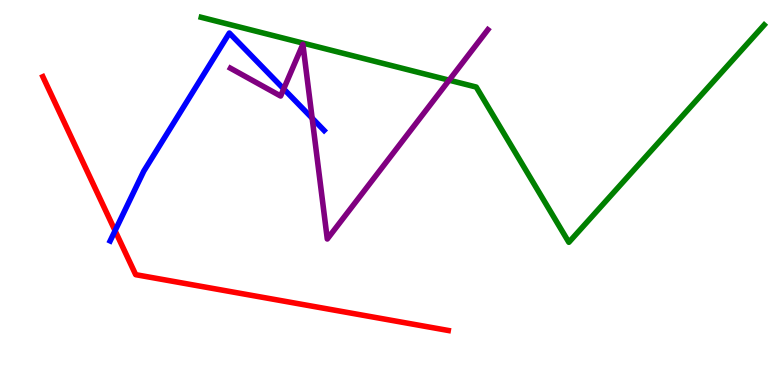[{'lines': ['blue', 'red'], 'intersections': [{'x': 1.48, 'y': 4.01}]}, {'lines': ['green', 'red'], 'intersections': []}, {'lines': ['purple', 'red'], 'intersections': []}, {'lines': ['blue', 'green'], 'intersections': []}, {'lines': ['blue', 'purple'], 'intersections': [{'x': 3.66, 'y': 7.69}, {'x': 4.03, 'y': 6.93}]}, {'lines': ['green', 'purple'], 'intersections': [{'x': 5.8, 'y': 7.92}]}]